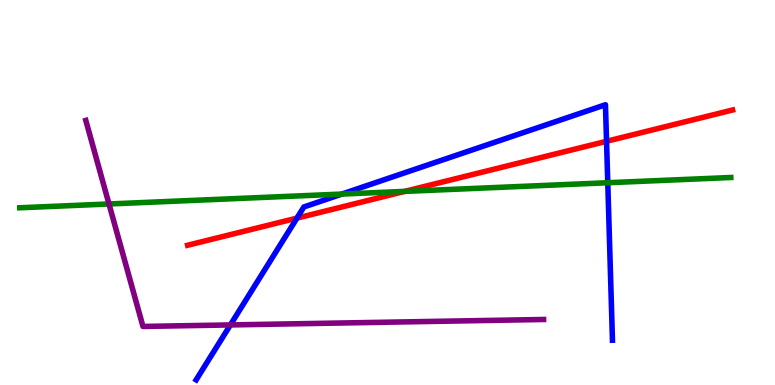[{'lines': ['blue', 'red'], 'intersections': [{'x': 3.83, 'y': 4.33}, {'x': 7.83, 'y': 6.33}]}, {'lines': ['green', 'red'], 'intersections': [{'x': 5.22, 'y': 5.03}]}, {'lines': ['purple', 'red'], 'intersections': []}, {'lines': ['blue', 'green'], 'intersections': [{'x': 4.41, 'y': 4.96}, {'x': 7.84, 'y': 5.25}]}, {'lines': ['blue', 'purple'], 'intersections': [{'x': 2.97, 'y': 1.56}]}, {'lines': ['green', 'purple'], 'intersections': [{'x': 1.41, 'y': 4.7}]}]